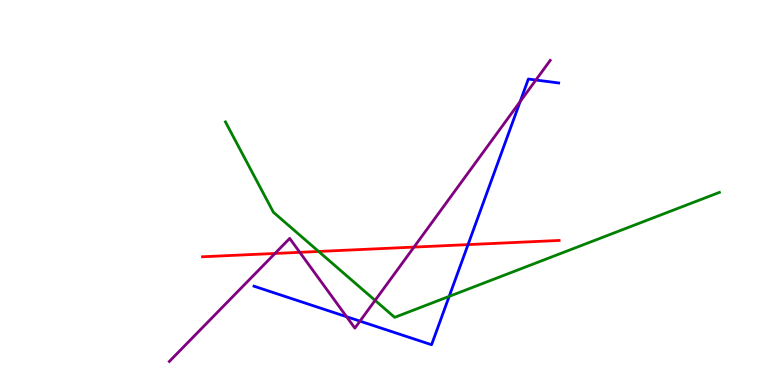[{'lines': ['blue', 'red'], 'intersections': [{'x': 6.04, 'y': 3.65}]}, {'lines': ['green', 'red'], 'intersections': [{'x': 4.11, 'y': 3.47}]}, {'lines': ['purple', 'red'], 'intersections': [{'x': 3.55, 'y': 3.42}, {'x': 3.87, 'y': 3.45}, {'x': 5.34, 'y': 3.58}]}, {'lines': ['blue', 'green'], 'intersections': [{'x': 5.8, 'y': 2.3}]}, {'lines': ['blue', 'purple'], 'intersections': [{'x': 4.47, 'y': 1.77}, {'x': 4.64, 'y': 1.66}, {'x': 6.71, 'y': 7.36}, {'x': 6.91, 'y': 7.92}]}, {'lines': ['green', 'purple'], 'intersections': [{'x': 4.84, 'y': 2.2}]}]